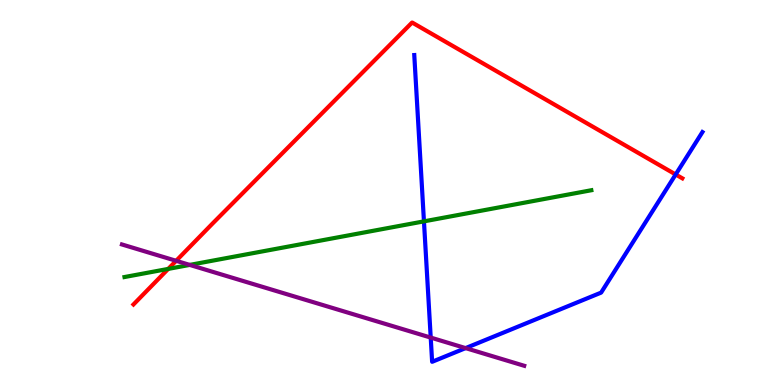[{'lines': ['blue', 'red'], 'intersections': [{'x': 8.72, 'y': 5.47}]}, {'lines': ['green', 'red'], 'intersections': [{'x': 2.17, 'y': 3.02}]}, {'lines': ['purple', 'red'], 'intersections': [{'x': 2.27, 'y': 3.23}]}, {'lines': ['blue', 'green'], 'intersections': [{'x': 5.47, 'y': 4.25}]}, {'lines': ['blue', 'purple'], 'intersections': [{'x': 5.56, 'y': 1.23}, {'x': 6.01, 'y': 0.958}]}, {'lines': ['green', 'purple'], 'intersections': [{'x': 2.45, 'y': 3.12}]}]